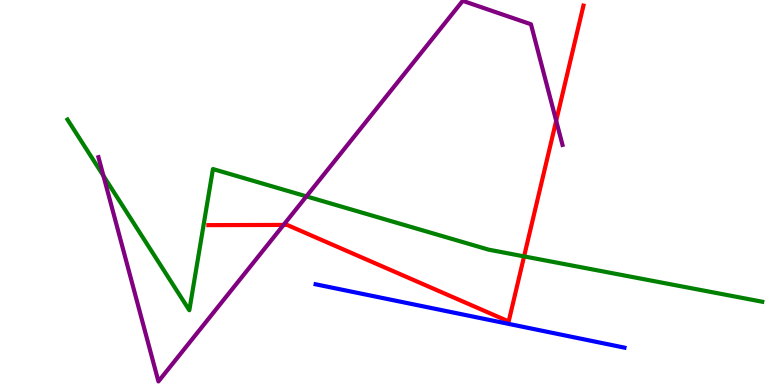[{'lines': ['blue', 'red'], 'intersections': []}, {'lines': ['green', 'red'], 'intersections': [{'x': 6.76, 'y': 3.34}]}, {'lines': ['purple', 'red'], 'intersections': [{'x': 3.66, 'y': 4.16}, {'x': 7.18, 'y': 6.86}]}, {'lines': ['blue', 'green'], 'intersections': []}, {'lines': ['blue', 'purple'], 'intersections': []}, {'lines': ['green', 'purple'], 'intersections': [{'x': 1.33, 'y': 5.43}, {'x': 3.95, 'y': 4.9}]}]